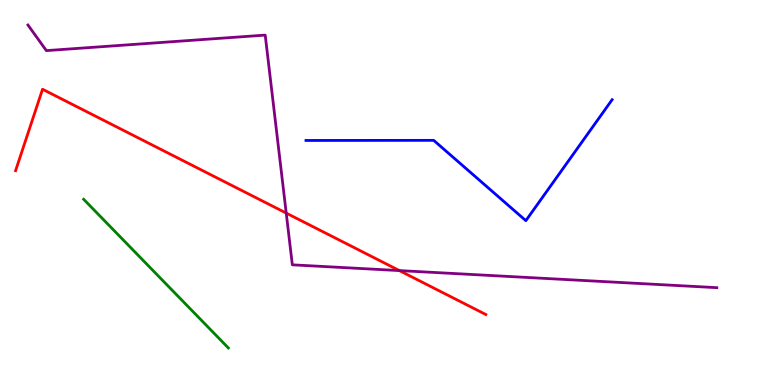[{'lines': ['blue', 'red'], 'intersections': []}, {'lines': ['green', 'red'], 'intersections': []}, {'lines': ['purple', 'red'], 'intersections': [{'x': 3.69, 'y': 4.47}, {'x': 5.15, 'y': 2.97}]}, {'lines': ['blue', 'green'], 'intersections': []}, {'lines': ['blue', 'purple'], 'intersections': []}, {'lines': ['green', 'purple'], 'intersections': []}]